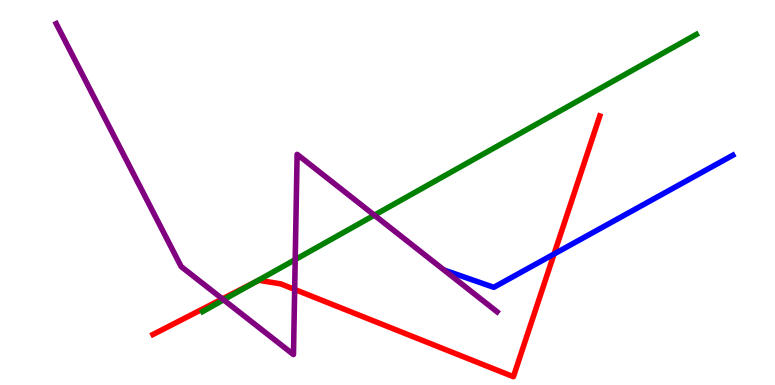[{'lines': ['blue', 'red'], 'intersections': [{'x': 7.15, 'y': 3.4}]}, {'lines': ['green', 'red'], 'intersections': [{'x': 3.29, 'y': 2.67}]}, {'lines': ['purple', 'red'], 'intersections': [{'x': 2.87, 'y': 2.24}, {'x': 3.8, 'y': 2.48}]}, {'lines': ['blue', 'green'], 'intersections': []}, {'lines': ['blue', 'purple'], 'intersections': []}, {'lines': ['green', 'purple'], 'intersections': [{'x': 2.88, 'y': 2.21}, {'x': 3.81, 'y': 3.26}, {'x': 4.83, 'y': 4.41}]}]